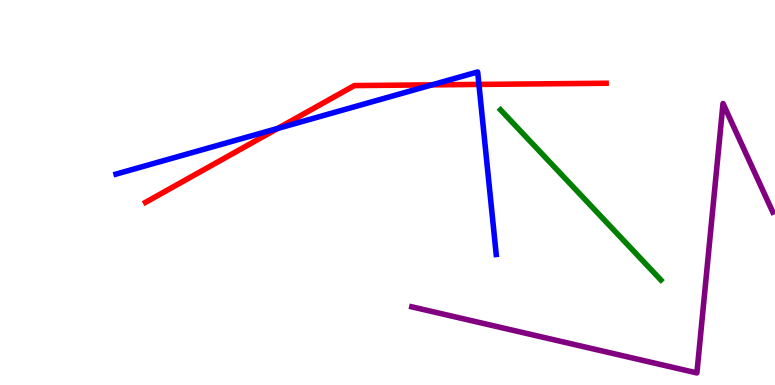[{'lines': ['blue', 'red'], 'intersections': [{'x': 3.58, 'y': 6.66}, {'x': 5.57, 'y': 7.8}, {'x': 6.18, 'y': 7.81}]}, {'lines': ['green', 'red'], 'intersections': []}, {'lines': ['purple', 'red'], 'intersections': []}, {'lines': ['blue', 'green'], 'intersections': []}, {'lines': ['blue', 'purple'], 'intersections': []}, {'lines': ['green', 'purple'], 'intersections': []}]